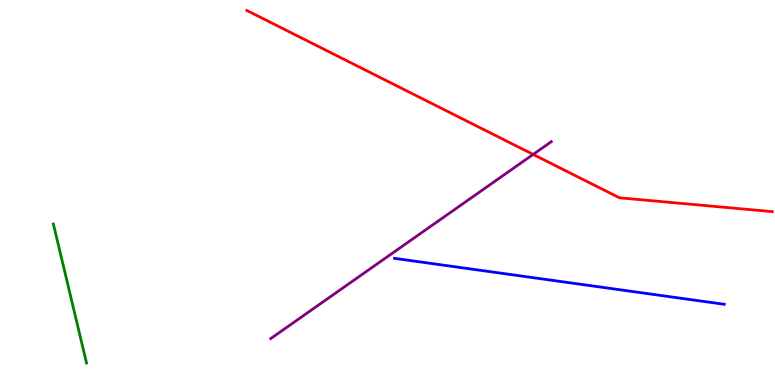[{'lines': ['blue', 'red'], 'intersections': []}, {'lines': ['green', 'red'], 'intersections': []}, {'lines': ['purple', 'red'], 'intersections': [{'x': 6.88, 'y': 5.99}]}, {'lines': ['blue', 'green'], 'intersections': []}, {'lines': ['blue', 'purple'], 'intersections': []}, {'lines': ['green', 'purple'], 'intersections': []}]